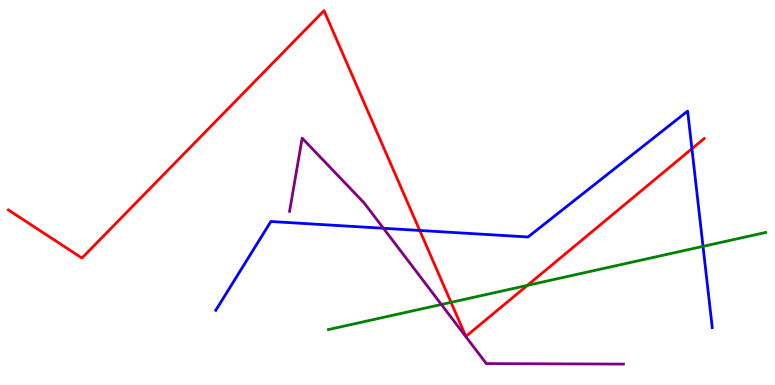[{'lines': ['blue', 'red'], 'intersections': [{'x': 5.42, 'y': 4.01}, {'x': 8.93, 'y': 6.14}]}, {'lines': ['green', 'red'], 'intersections': [{'x': 5.82, 'y': 2.15}, {'x': 6.8, 'y': 2.59}]}, {'lines': ['purple', 'red'], 'intersections': []}, {'lines': ['blue', 'green'], 'intersections': [{'x': 9.07, 'y': 3.6}]}, {'lines': ['blue', 'purple'], 'intersections': [{'x': 4.95, 'y': 4.07}]}, {'lines': ['green', 'purple'], 'intersections': [{'x': 5.7, 'y': 2.09}]}]